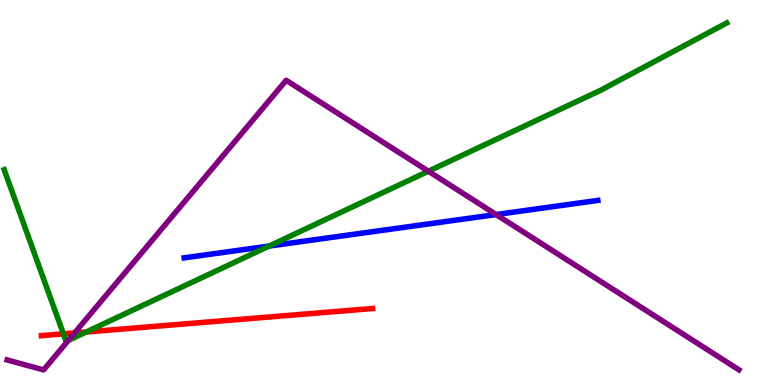[{'lines': ['blue', 'red'], 'intersections': []}, {'lines': ['green', 'red'], 'intersections': [{'x': 0.819, 'y': 1.33}, {'x': 1.11, 'y': 1.38}]}, {'lines': ['purple', 'red'], 'intersections': [{'x': 0.962, 'y': 1.35}]}, {'lines': ['blue', 'green'], 'intersections': [{'x': 3.47, 'y': 3.61}]}, {'lines': ['blue', 'purple'], 'intersections': [{'x': 6.4, 'y': 4.43}]}, {'lines': ['green', 'purple'], 'intersections': [{'x': 0.882, 'y': 1.16}, {'x': 5.53, 'y': 5.55}]}]